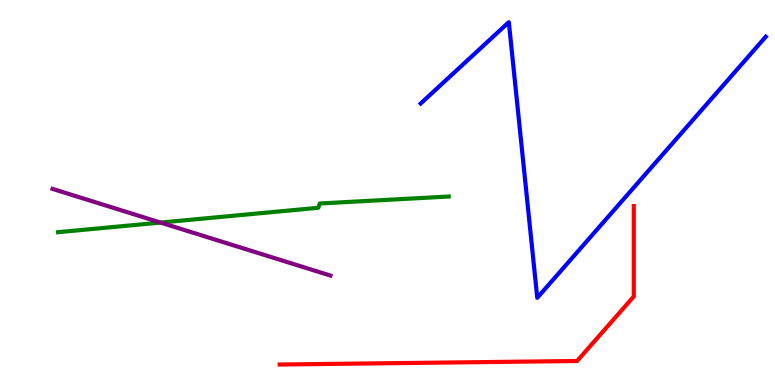[{'lines': ['blue', 'red'], 'intersections': []}, {'lines': ['green', 'red'], 'intersections': []}, {'lines': ['purple', 'red'], 'intersections': []}, {'lines': ['blue', 'green'], 'intersections': []}, {'lines': ['blue', 'purple'], 'intersections': []}, {'lines': ['green', 'purple'], 'intersections': [{'x': 2.07, 'y': 4.22}]}]